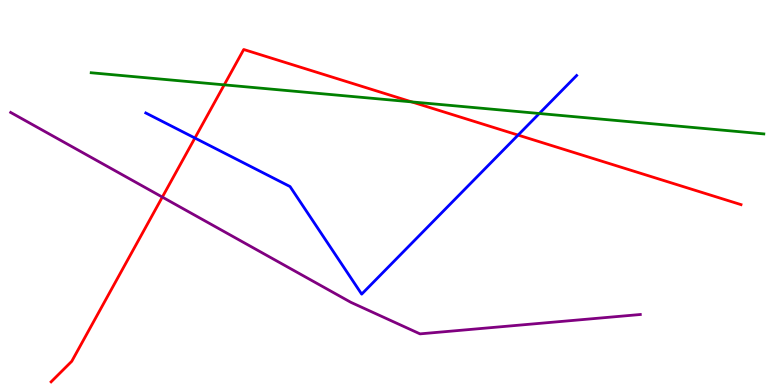[{'lines': ['blue', 'red'], 'intersections': [{'x': 2.51, 'y': 6.41}, {'x': 6.68, 'y': 6.49}]}, {'lines': ['green', 'red'], 'intersections': [{'x': 2.89, 'y': 7.8}, {'x': 5.31, 'y': 7.35}]}, {'lines': ['purple', 'red'], 'intersections': [{'x': 2.09, 'y': 4.88}]}, {'lines': ['blue', 'green'], 'intersections': [{'x': 6.96, 'y': 7.05}]}, {'lines': ['blue', 'purple'], 'intersections': []}, {'lines': ['green', 'purple'], 'intersections': []}]